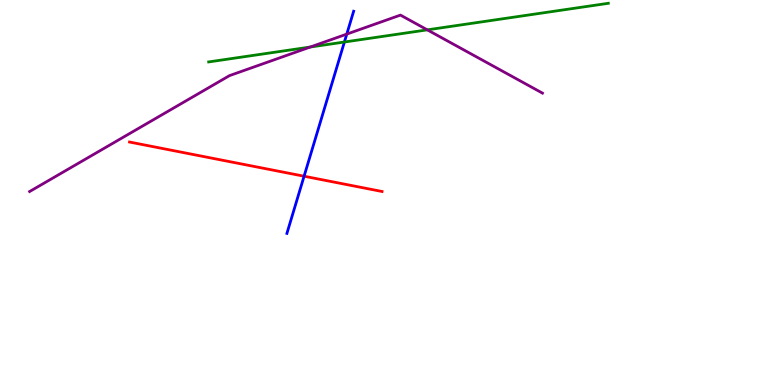[{'lines': ['blue', 'red'], 'intersections': [{'x': 3.92, 'y': 5.42}]}, {'lines': ['green', 'red'], 'intersections': []}, {'lines': ['purple', 'red'], 'intersections': []}, {'lines': ['blue', 'green'], 'intersections': [{'x': 4.44, 'y': 8.91}]}, {'lines': ['blue', 'purple'], 'intersections': [{'x': 4.47, 'y': 9.11}]}, {'lines': ['green', 'purple'], 'intersections': [{'x': 4.0, 'y': 8.78}, {'x': 5.51, 'y': 9.22}]}]